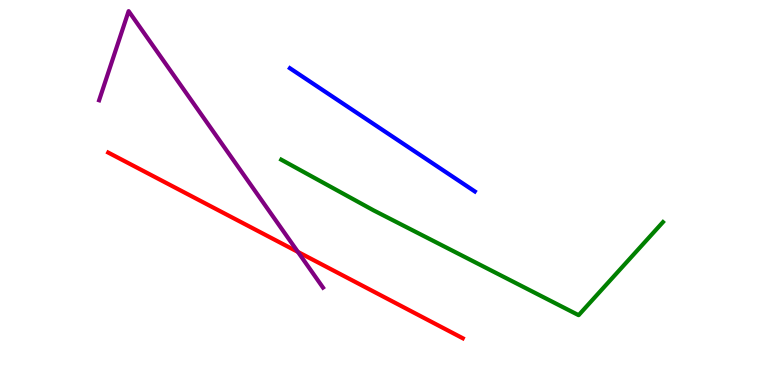[{'lines': ['blue', 'red'], 'intersections': []}, {'lines': ['green', 'red'], 'intersections': []}, {'lines': ['purple', 'red'], 'intersections': [{'x': 3.84, 'y': 3.46}]}, {'lines': ['blue', 'green'], 'intersections': []}, {'lines': ['blue', 'purple'], 'intersections': []}, {'lines': ['green', 'purple'], 'intersections': []}]